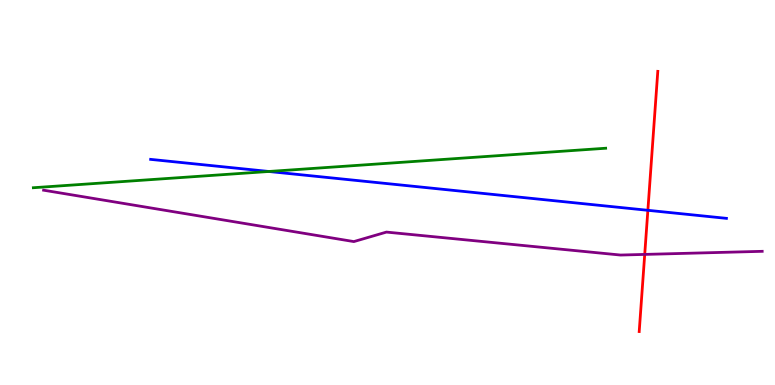[{'lines': ['blue', 'red'], 'intersections': [{'x': 8.36, 'y': 4.54}]}, {'lines': ['green', 'red'], 'intersections': []}, {'lines': ['purple', 'red'], 'intersections': [{'x': 8.32, 'y': 3.39}]}, {'lines': ['blue', 'green'], 'intersections': [{'x': 3.47, 'y': 5.55}]}, {'lines': ['blue', 'purple'], 'intersections': []}, {'lines': ['green', 'purple'], 'intersections': []}]